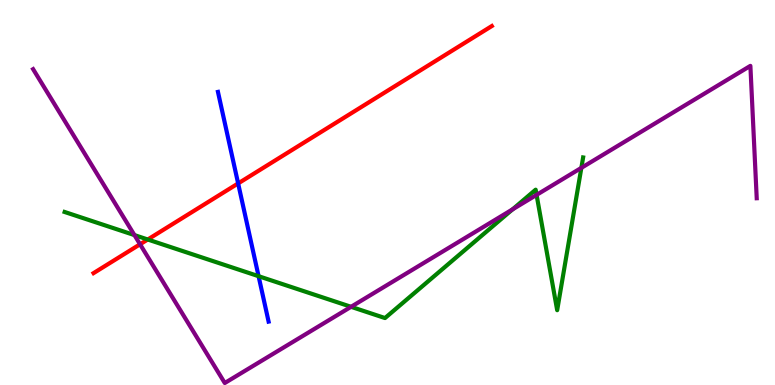[{'lines': ['blue', 'red'], 'intersections': [{'x': 3.07, 'y': 5.24}]}, {'lines': ['green', 'red'], 'intersections': [{'x': 1.91, 'y': 3.78}]}, {'lines': ['purple', 'red'], 'intersections': [{'x': 1.81, 'y': 3.66}]}, {'lines': ['blue', 'green'], 'intersections': [{'x': 3.34, 'y': 2.83}]}, {'lines': ['blue', 'purple'], 'intersections': []}, {'lines': ['green', 'purple'], 'intersections': [{'x': 1.73, 'y': 3.89}, {'x': 4.53, 'y': 2.03}, {'x': 6.61, 'y': 4.56}, {'x': 6.92, 'y': 4.94}, {'x': 7.5, 'y': 5.64}]}]